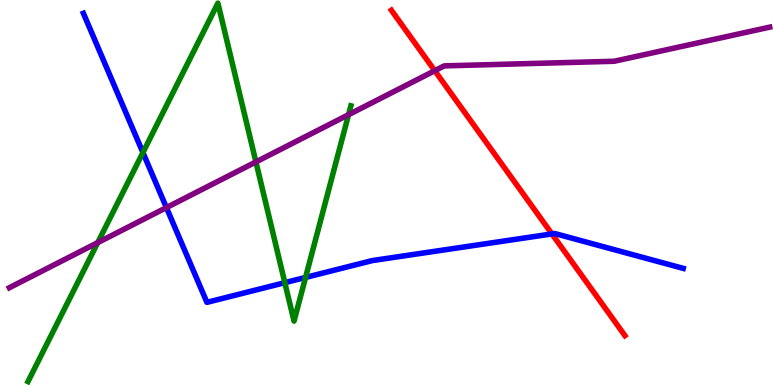[{'lines': ['blue', 'red'], 'intersections': [{'x': 7.12, 'y': 3.92}]}, {'lines': ['green', 'red'], 'intersections': []}, {'lines': ['purple', 'red'], 'intersections': [{'x': 5.61, 'y': 8.16}]}, {'lines': ['blue', 'green'], 'intersections': [{'x': 1.84, 'y': 6.04}, {'x': 3.68, 'y': 2.66}, {'x': 3.94, 'y': 2.79}]}, {'lines': ['blue', 'purple'], 'intersections': [{'x': 2.15, 'y': 4.61}]}, {'lines': ['green', 'purple'], 'intersections': [{'x': 1.26, 'y': 3.7}, {'x': 3.3, 'y': 5.79}, {'x': 4.5, 'y': 7.02}]}]